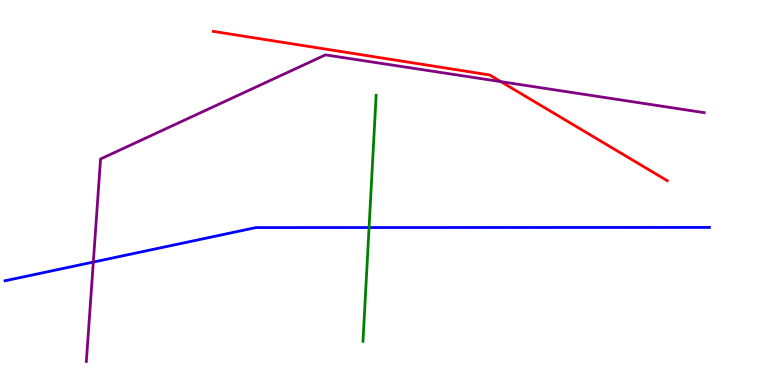[{'lines': ['blue', 'red'], 'intersections': []}, {'lines': ['green', 'red'], 'intersections': []}, {'lines': ['purple', 'red'], 'intersections': [{'x': 6.46, 'y': 7.88}]}, {'lines': ['blue', 'green'], 'intersections': [{'x': 4.76, 'y': 4.09}]}, {'lines': ['blue', 'purple'], 'intersections': [{'x': 1.2, 'y': 3.19}]}, {'lines': ['green', 'purple'], 'intersections': []}]